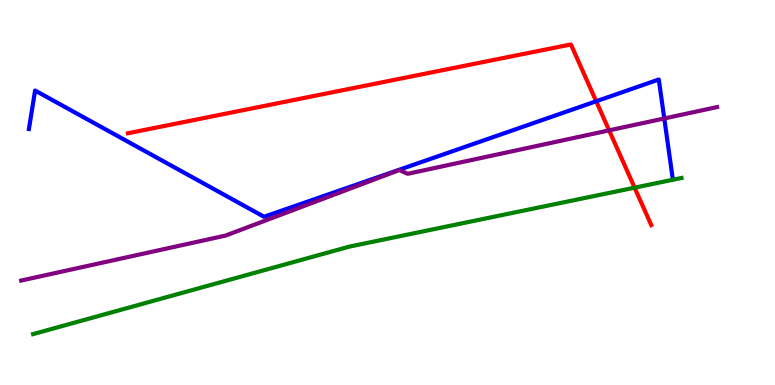[{'lines': ['blue', 'red'], 'intersections': [{'x': 7.69, 'y': 7.37}]}, {'lines': ['green', 'red'], 'intersections': [{'x': 8.19, 'y': 5.13}]}, {'lines': ['purple', 'red'], 'intersections': [{'x': 7.86, 'y': 6.61}]}, {'lines': ['blue', 'green'], 'intersections': []}, {'lines': ['blue', 'purple'], 'intersections': [{'x': 8.57, 'y': 6.92}]}, {'lines': ['green', 'purple'], 'intersections': []}]